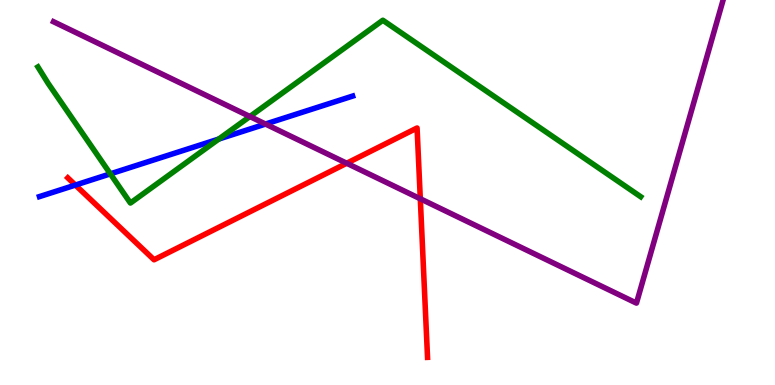[{'lines': ['blue', 'red'], 'intersections': [{'x': 0.973, 'y': 5.19}]}, {'lines': ['green', 'red'], 'intersections': []}, {'lines': ['purple', 'red'], 'intersections': [{'x': 4.47, 'y': 5.76}, {'x': 5.42, 'y': 4.84}]}, {'lines': ['blue', 'green'], 'intersections': [{'x': 1.42, 'y': 5.48}, {'x': 2.82, 'y': 6.39}]}, {'lines': ['blue', 'purple'], 'intersections': [{'x': 3.43, 'y': 6.78}]}, {'lines': ['green', 'purple'], 'intersections': [{'x': 3.22, 'y': 6.97}]}]